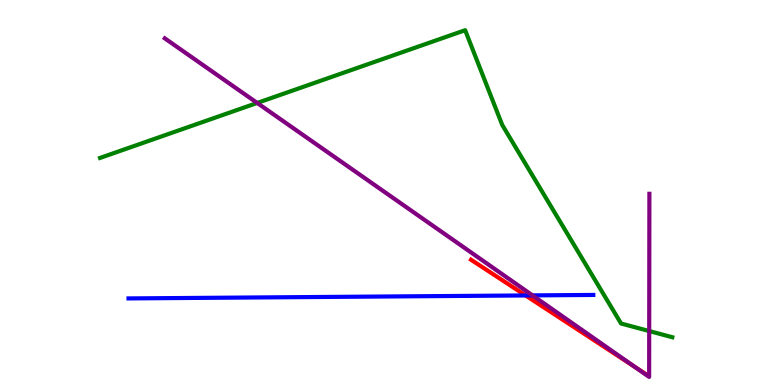[{'lines': ['blue', 'red'], 'intersections': [{'x': 6.78, 'y': 2.33}]}, {'lines': ['green', 'red'], 'intersections': []}, {'lines': ['purple', 'red'], 'intersections': [{'x': 8.2, 'y': 0.464}]}, {'lines': ['blue', 'green'], 'intersections': []}, {'lines': ['blue', 'purple'], 'intersections': [{'x': 6.87, 'y': 2.33}]}, {'lines': ['green', 'purple'], 'intersections': [{'x': 3.32, 'y': 7.33}, {'x': 8.38, 'y': 1.4}]}]